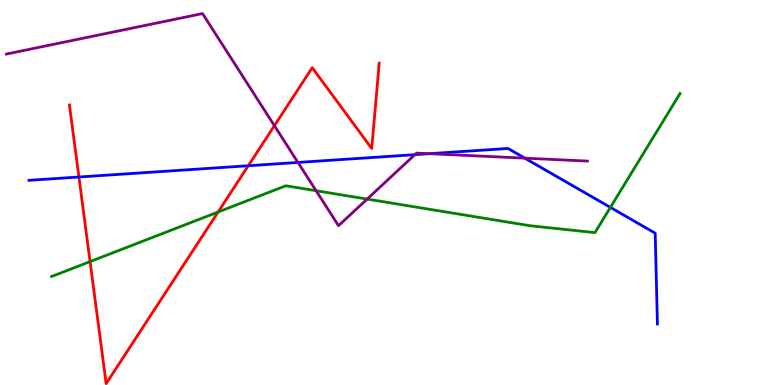[{'lines': ['blue', 'red'], 'intersections': [{'x': 1.02, 'y': 5.4}, {'x': 3.2, 'y': 5.69}]}, {'lines': ['green', 'red'], 'intersections': [{'x': 1.16, 'y': 3.21}, {'x': 2.81, 'y': 4.49}]}, {'lines': ['purple', 'red'], 'intersections': [{'x': 3.54, 'y': 6.74}]}, {'lines': ['blue', 'green'], 'intersections': [{'x': 7.88, 'y': 4.61}]}, {'lines': ['blue', 'purple'], 'intersections': [{'x': 3.84, 'y': 5.78}, {'x': 5.35, 'y': 5.98}, {'x': 5.54, 'y': 6.01}, {'x': 6.77, 'y': 5.89}]}, {'lines': ['green', 'purple'], 'intersections': [{'x': 4.08, 'y': 5.05}, {'x': 4.74, 'y': 4.83}]}]